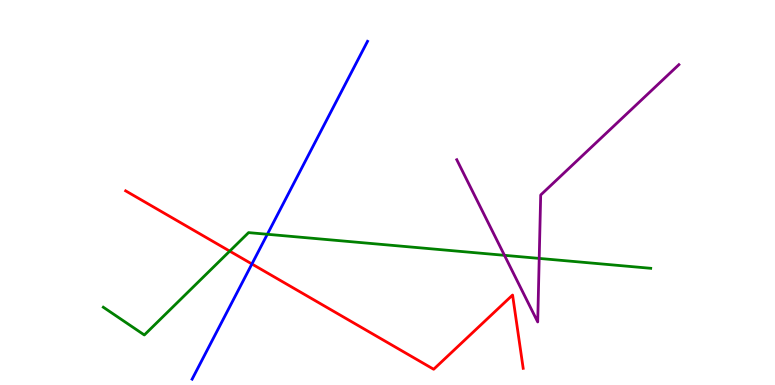[{'lines': ['blue', 'red'], 'intersections': [{'x': 3.25, 'y': 3.14}]}, {'lines': ['green', 'red'], 'intersections': [{'x': 2.96, 'y': 3.48}]}, {'lines': ['purple', 'red'], 'intersections': []}, {'lines': ['blue', 'green'], 'intersections': [{'x': 3.45, 'y': 3.91}]}, {'lines': ['blue', 'purple'], 'intersections': []}, {'lines': ['green', 'purple'], 'intersections': [{'x': 6.51, 'y': 3.37}, {'x': 6.96, 'y': 3.29}]}]